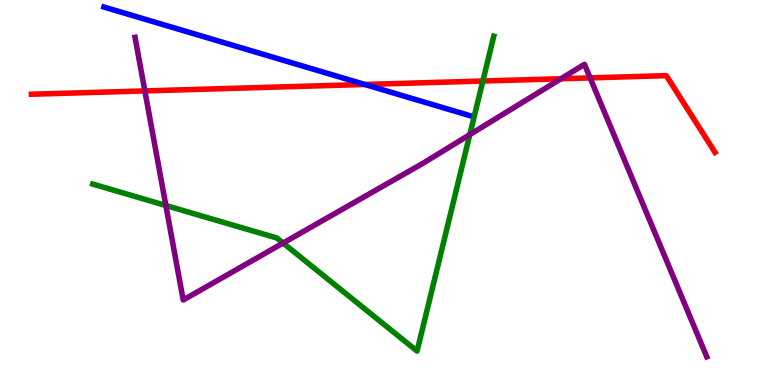[{'lines': ['blue', 'red'], 'intersections': [{'x': 4.71, 'y': 7.81}]}, {'lines': ['green', 'red'], 'intersections': [{'x': 6.23, 'y': 7.9}]}, {'lines': ['purple', 'red'], 'intersections': [{'x': 1.87, 'y': 7.64}, {'x': 7.24, 'y': 7.95}, {'x': 7.61, 'y': 7.98}]}, {'lines': ['blue', 'green'], 'intersections': []}, {'lines': ['blue', 'purple'], 'intersections': []}, {'lines': ['green', 'purple'], 'intersections': [{'x': 2.14, 'y': 4.66}, {'x': 3.65, 'y': 3.69}, {'x': 6.06, 'y': 6.5}]}]